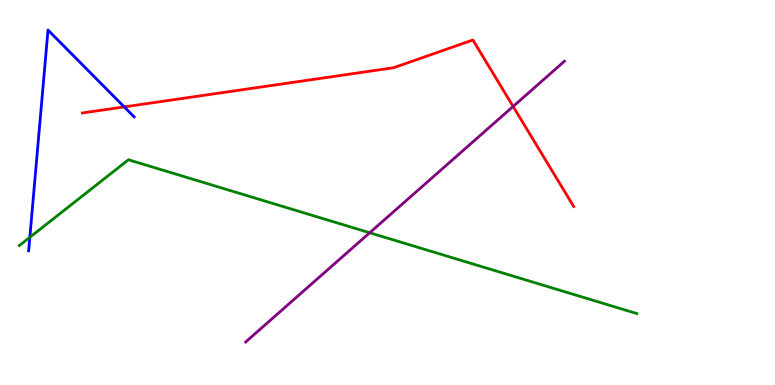[{'lines': ['blue', 'red'], 'intersections': [{'x': 1.6, 'y': 7.22}]}, {'lines': ['green', 'red'], 'intersections': []}, {'lines': ['purple', 'red'], 'intersections': [{'x': 6.62, 'y': 7.24}]}, {'lines': ['blue', 'green'], 'intersections': [{'x': 0.385, 'y': 3.84}]}, {'lines': ['blue', 'purple'], 'intersections': []}, {'lines': ['green', 'purple'], 'intersections': [{'x': 4.77, 'y': 3.95}]}]